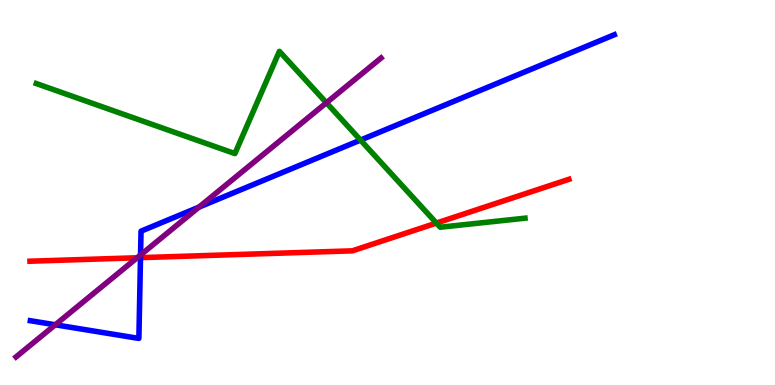[{'lines': ['blue', 'red'], 'intersections': [{'x': 1.81, 'y': 3.31}]}, {'lines': ['green', 'red'], 'intersections': [{'x': 5.63, 'y': 4.21}]}, {'lines': ['purple', 'red'], 'intersections': [{'x': 1.77, 'y': 3.3}]}, {'lines': ['blue', 'green'], 'intersections': [{'x': 4.65, 'y': 6.36}]}, {'lines': ['blue', 'purple'], 'intersections': [{'x': 0.713, 'y': 1.56}, {'x': 1.81, 'y': 3.38}, {'x': 2.57, 'y': 4.62}]}, {'lines': ['green', 'purple'], 'intersections': [{'x': 4.21, 'y': 7.33}]}]